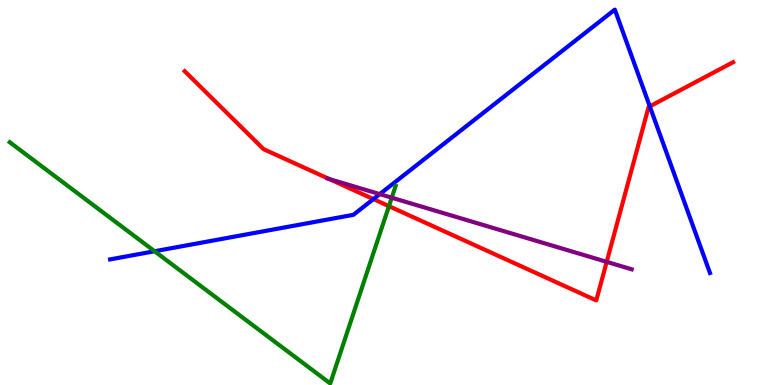[{'lines': ['blue', 'red'], 'intersections': [{'x': 4.82, 'y': 4.83}, {'x': 8.38, 'y': 7.24}]}, {'lines': ['green', 'red'], 'intersections': [{'x': 5.02, 'y': 4.65}]}, {'lines': ['purple', 'red'], 'intersections': [{'x': 4.25, 'y': 5.35}, {'x': 7.83, 'y': 3.2}]}, {'lines': ['blue', 'green'], 'intersections': [{'x': 1.99, 'y': 3.47}]}, {'lines': ['blue', 'purple'], 'intersections': [{'x': 4.9, 'y': 4.96}]}, {'lines': ['green', 'purple'], 'intersections': [{'x': 5.05, 'y': 4.87}]}]